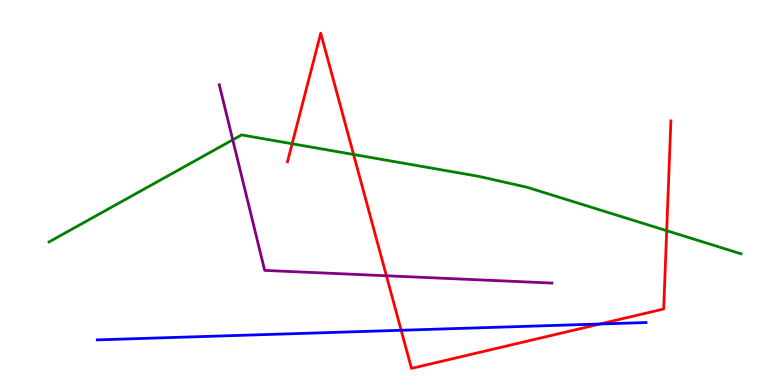[{'lines': ['blue', 'red'], 'intersections': [{'x': 5.18, 'y': 1.42}, {'x': 7.74, 'y': 1.58}]}, {'lines': ['green', 'red'], 'intersections': [{'x': 3.77, 'y': 6.27}, {'x': 4.56, 'y': 5.99}, {'x': 8.6, 'y': 4.01}]}, {'lines': ['purple', 'red'], 'intersections': [{'x': 4.99, 'y': 2.84}]}, {'lines': ['blue', 'green'], 'intersections': []}, {'lines': ['blue', 'purple'], 'intersections': []}, {'lines': ['green', 'purple'], 'intersections': [{'x': 3.0, 'y': 6.37}]}]